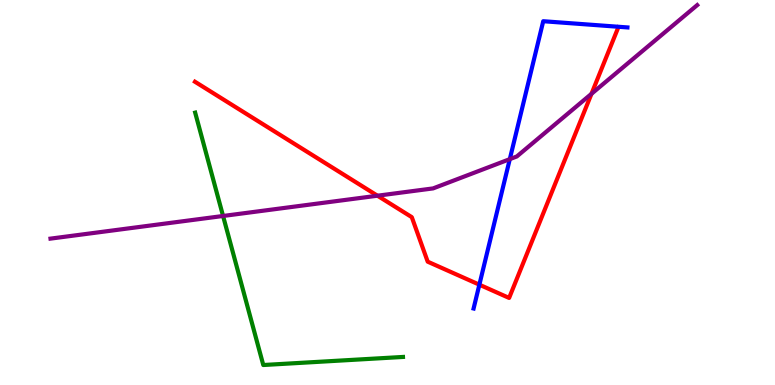[{'lines': ['blue', 'red'], 'intersections': [{'x': 6.19, 'y': 2.61}]}, {'lines': ['green', 'red'], 'intersections': []}, {'lines': ['purple', 'red'], 'intersections': [{'x': 4.87, 'y': 4.92}, {'x': 7.63, 'y': 7.56}]}, {'lines': ['blue', 'green'], 'intersections': []}, {'lines': ['blue', 'purple'], 'intersections': [{'x': 6.58, 'y': 5.87}]}, {'lines': ['green', 'purple'], 'intersections': [{'x': 2.88, 'y': 4.39}]}]